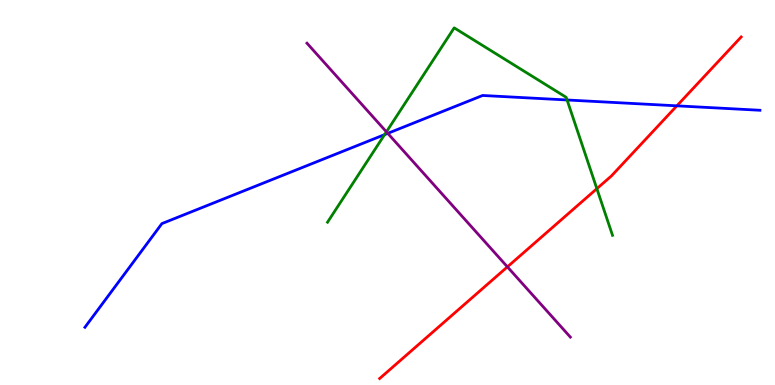[{'lines': ['blue', 'red'], 'intersections': [{'x': 8.73, 'y': 7.25}]}, {'lines': ['green', 'red'], 'intersections': [{'x': 7.7, 'y': 5.1}]}, {'lines': ['purple', 'red'], 'intersections': [{'x': 6.55, 'y': 3.07}]}, {'lines': ['blue', 'green'], 'intersections': [{'x': 4.96, 'y': 6.5}, {'x': 7.32, 'y': 7.4}]}, {'lines': ['blue', 'purple'], 'intersections': [{'x': 5.0, 'y': 6.54}]}, {'lines': ['green', 'purple'], 'intersections': [{'x': 4.99, 'y': 6.58}]}]